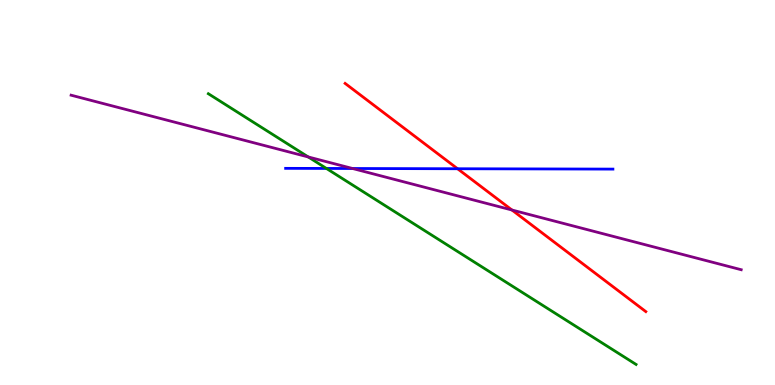[{'lines': ['blue', 'red'], 'intersections': [{'x': 5.9, 'y': 5.62}]}, {'lines': ['green', 'red'], 'intersections': []}, {'lines': ['purple', 'red'], 'intersections': [{'x': 6.61, 'y': 4.55}]}, {'lines': ['blue', 'green'], 'intersections': [{'x': 4.21, 'y': 5.62}]}, {'lines': ['blue', 'purple'], 'intersections': [{'x': 4.55, 'y': 5.62}]}, {'lines': ['green', 'purple'], 'intersections': [{'x': 3.98, 'y': 5.92}]}]